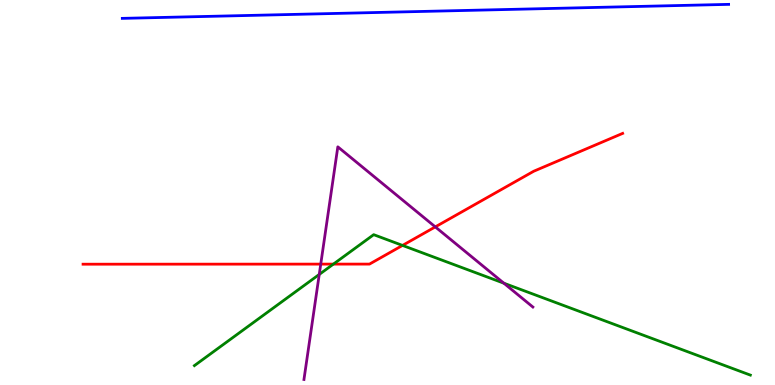[{'lines': ['blue', 'red'], 'intersections': []}, {'lines': ['green', 'red'], 'intersections': [{'x': 4.3, 'y': 3.14}, {'x': 5.19, 'y': 3.63}]}, {'lines': ['purple', 'red'], 'intersections': [{'x': 4.14, 'y': 3.14}, {'x': 5.62, 'y': 4.11}]}, {'lines': ['blue', 'green'], 'intersections': []}, {'lines': ['blue', 'purple'], 'intersections': []}, {'lines': ['green', 'purple'], 'intersections': [{'x': 4.12, 'y': 2.87}, {'x': 6.5, 'y': 2.64}]}]